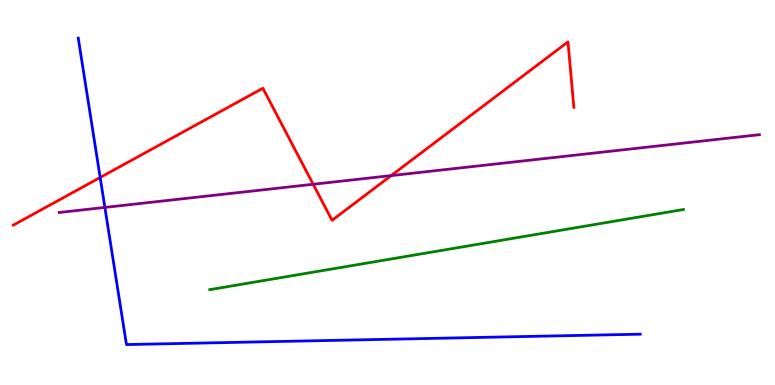[{'lines': ['blue', 'red'], 'intersections': [{'x': 1.29, 'y': 5.39}]}, {'lines': ['green', 'red'], 'intersections': []}, {'lines': ['purple', 'red'], 'intersections': [{'x': 4.04, 'y': 5.21}, {'x': 5.05, 'y': 5.44}]}, {'lines': ['blue', 'green'], 'intersections': []}, {'lines': ['blue', 'purple'], 'intersections': [{'x': 1.35, 'y': 4.61}]}, {'lines': ['green', 'purple'], 'intersections': []}]